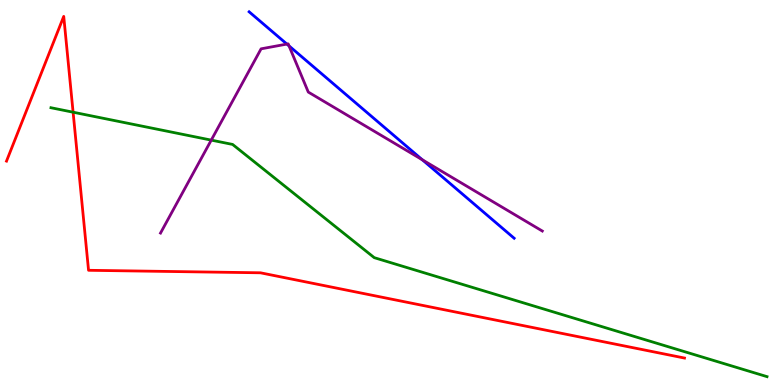[{'lines': ['blue', 'red'], 'intersections': []}, {'lines': ['green', 'red'], 'intersections': [{'x': 0.943, 'y': 7.09}]}, {'lines': ['purple', 'red'], 'intersections': []}, {'lines': ['blue', 'green'], 'intersections': []}, {'lines': ['blue', 'purple'], 'intersections': [{'x': 3.7, 'y': 8.85}, {'x': 3.73, 'y': 8.81}, {'x': 5.45, 'y': 5.85}]}, {'lines': ['green', 'purple'], 'intersections': [{'x': 2.73, 'y': 6.36}]}]